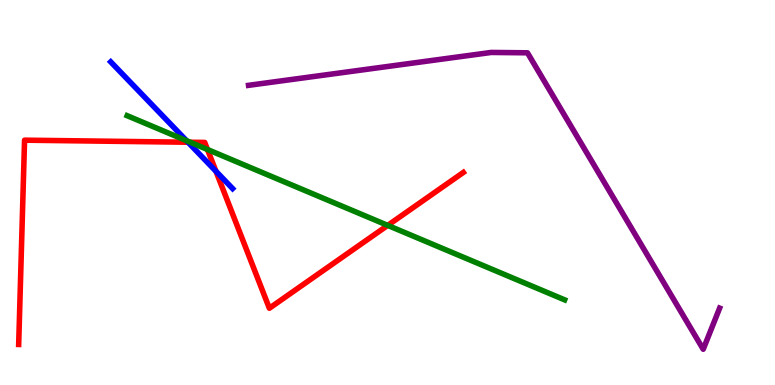[{'lines': ['blue', 'red'], 'intersections': [{'x': 2.43, 'y': 6.31}, {'x': 2.79, 'y': 5.55}]}, {'lines': ['green', 'red'], 'intersections': [{'x': 2.46, 'y': 6.31}, {'x': 2.68, 'y': 6.12}, {'x': 5.0, 'y': 4.15}]}, {'lines': ['purple', 'red'], 'intersections': []}, {'lines': ['blue', 'green'], 'intersections': [{'x': 2.41, 'y': 6.35}]}, {'lines': ['blue', 'purple'], 'intersections': []}, {'lines': ['green', 'purple'], 'intersections': []}]